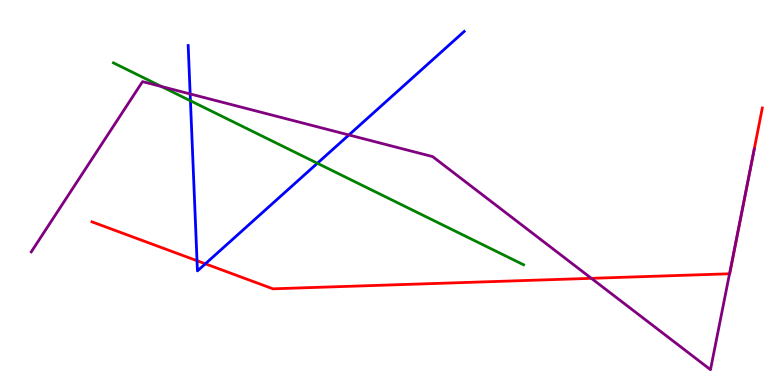[{'lines': ['blue', 'red'], 'intersections': [{'x': 2.54, 'y': 3.23}, {'x': 2.65, 'y': 3.15}]}, {'lines': ['green', 'red'], 'intersections': []}, {'lines': ['purple', 'red'], 'intersections': [{'x': 7.63, 'y': 2.77}, {'x': 9.41, 'y': 2.89}, {'x': 9.69, 'y': 5.69}]}, {'lines': ['blue', 'green'], 'intersections': [{'x': 2.46, 'y': 7.38}, {'x': 4.1, 'y': 5.76}]}, {'lines': ['blue', 'purple'], 'intersections': [{'x': 2.45, 'y': 7.56}, {'x': 4.5, 'y': 6.49}]}, {'lines': ['green', 'purple'], 'intersections': [{'x': 2.08, 'y': 7.75}]}]